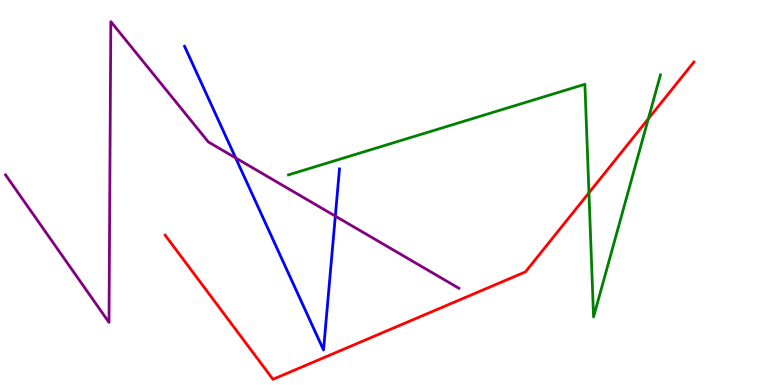[{'lines': ['blue', 'red'], 'intersections': []}, {'lines': ['green', 'red'], 'intersections': [{'x': 7.6, 'y': 4.99}, {'x': 8.37, 'y': 6.91}]}, {'lines': ['purple', 'red'], 'intersections': []}, {'lines': ['blue', 'green'], 'intersections': []}, {'lines': ['blue', 'purple'], 'intersections': [{'x': 3.04, 'y': 5.9}, {'x': 4.33, 'y': 4.39}]}, {'lines': ['green', 'purple'], 'intersections': []}]